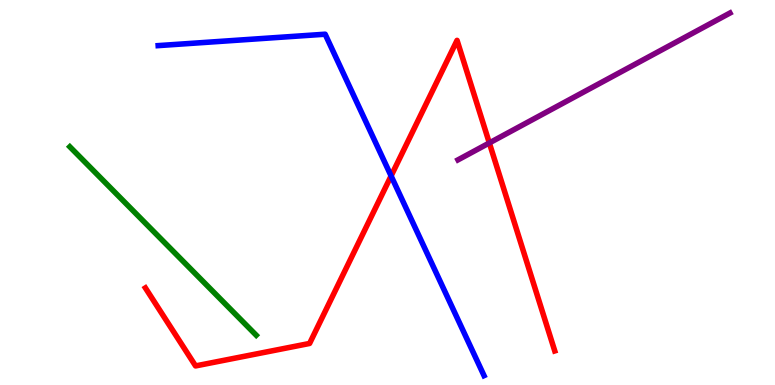[{'lines': ['blue', 'red'], 'intersections': [{'x': 5.05, 'y': 5.43}]}, {'lines': ['green', 'red'], 'intersections': []}, {'lines': ['purple', 'red'], 'intersections': [{'x': 6.31, 'y': 6.29}]}, {'lines': ['blue', 'green'], 'intersections': []}, {'lines': ['blue', 'purple'], 'intersections': []}, {'lines': ['green', 'purple'], 'intersections': []}]